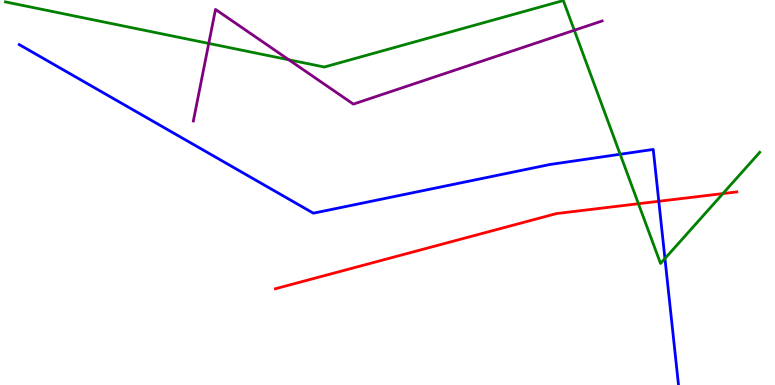[{'lines': ['blue', 'red'], 'intersections': [{'x': 8.5, 'y': 4.77}]}, {'lines': ['green', 'red'], 'intersections': [{'x': 8.24, 'y': 4.71}, {'x': 9.33, 'y': 4.97}]}, {'lines': ['purple', 'red'], 'intersections': []}, {'lines': ['blue', 'green'], 'intersections': [{'x': 8.0, 'y': 5.99}, {'x': 8.58, 'y': 3.28}]}, {'lines': ['blue', 'purple'], 'intersections': []}, {'lines': ['green', 'purple'], 'intersections': [{'x': 2.69, 'y': 8.87}, {'x': 3.73, 'y': 8.45}, {'x': 7.41, 'y': 9.21}]}]